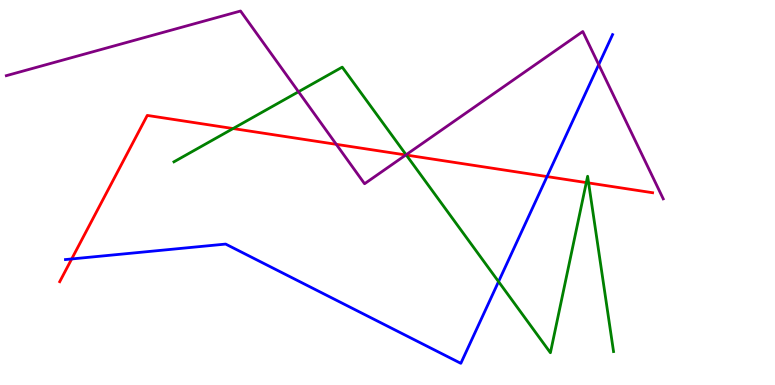[{'lines': ['blue', 'red'], 'intersections': [{'x': 0.925, 'y': 3.27}, {'x': 7.06, 'y': 5.41}]}, {'lines': ['green', 'red'], 'intersections': [{'x': 3.01, 'y': 6.66}, {'x': 5.24, 'y': 5.97}, {'x': 7.57, 'y': 5.26}, {'x': 7.6, 'y': 5.25}]}, {'lines': ['purple', 'red'], 'intersections': [{'x': 4.34, 'y': 6.25}, {'x': 5.24, 'y': 5.97}]}, {'lines': ['blue', 'green'], 'intersections': [{'x': 6.43, 'y': 2.69}]}, {'lines': ['blue', 'purple'], 'intersections': [{'x': 7.73, 'y': 8.32}]}, {'lines': ['green', 'purple'], 'intersections': [{'x': 3.85, 'y': 7.62}, {'x': 5.24, 'y': 5.98}]}]